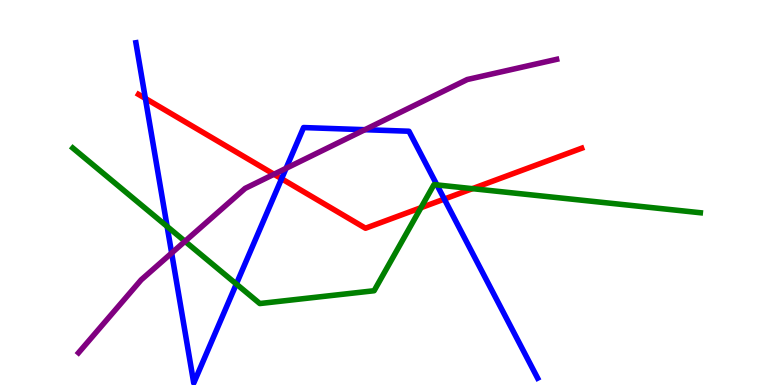[{'lines': ['blue', 'red'], 'intersections': [{'x': 1.88, 'y': 7.44}, {'x': 3.63, 'y': 5.36}, {'x': 5.73, 'y': 4.83}]}, {'lines': ['green', 'red'], 'intersections': [{'x': 5.43, 'y': 4.6}, {'x': 6.1, 'y': 5.1}]}, {'lines': ['purple', 'red'], 'intersections': [{'x': 3.54, 'y': 5.47}]}, {'lines': ['blue', 'green'], 'intersections': [{'x': 2.16, 'y': 4.12}, {'x': 3.05, 'y': 2.62}, {'x': 5.64, 'y': 5.2}]}, {'lines': ['blue', 'purple'], 'intersections': [{'x': 2.21, 'y': 3.43}, {'x': 3.69, 'y': 5.63}, {'x': 4.71, 'y': 6.63}]}, {'lines': ['green', 'purple'], 'intersections': [{'x': 2.39, 'y': 3.73}]}]